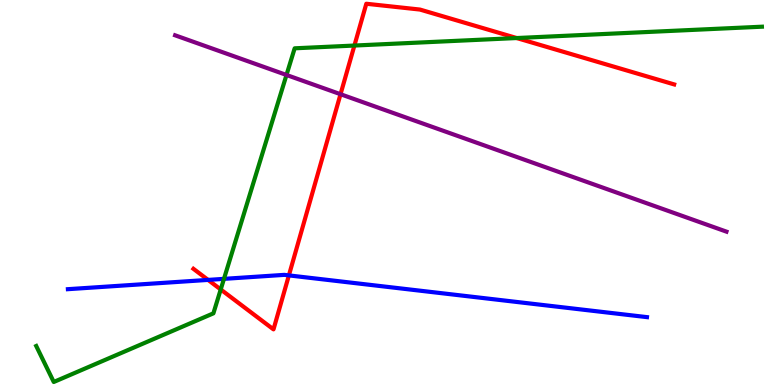[{'lines': ['blue', 'red'], 'intersections': [{'x': 2.68, 'y': 2.73}, {'x': 3.73, 'y': 2.85}]}, {'lines': ['green', 'red'], 'intersections': [{'x': 2.85, 'y': 2.48}, {'x': 4.57, 'y': 8.82}, {'x': 6.67, 'y': 9.01}]}, {'lines': ['purple', 'red'], 'intersections': [{'x': 4.39, 'y': 7.55}]}, {'lines': ['blue', 'green'], 'intersections': [{'x': 2.89, 'y': 2.76}]}, {'lines': ['blue', 'purple'], 'intersections': []}, {'lines': ['green', 'purple'], 'intersections': [{'x': 3.7, 'y': 8.05}]}]